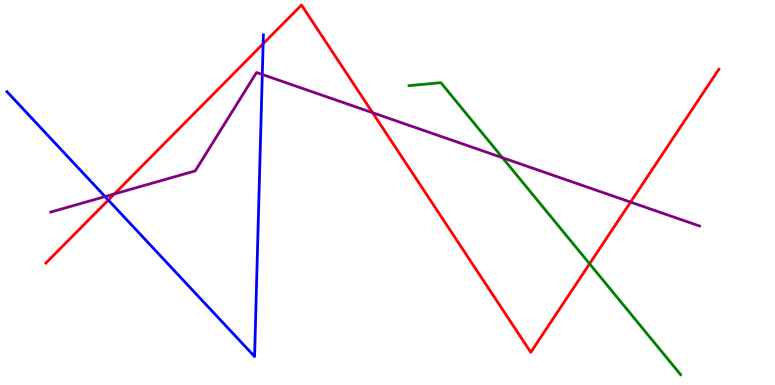[{'lines': ['blue', 'red'], 'intersections': [{'x': 1.4, 'y': 4.8}, {'x': 3.4, 'y': 8.86}]}, {'lines': ['green', 'red'], 'intersections': [{'x': 7.61, 'y': 3.15}]}, {'lines': ['purple', 'red'], 'intersections': [{'x': 1.48, 'y': 4.96}, {'x': 4.81, 'y': 7.07}, {'x': 8.14, 'y': 4.75}]}, {'lines': ['blue', 'green'], 'intersections': []}, {'lines': ['blue', 'purple'], 'intersections': [{'x': 1.36, 'y': 4.89}, {'x': 3.38, 'y': 8.07}]}, {'lines': ['green', 'purple'], 'intersections': [{'x': 6.48, 'y': 5.9}]}]